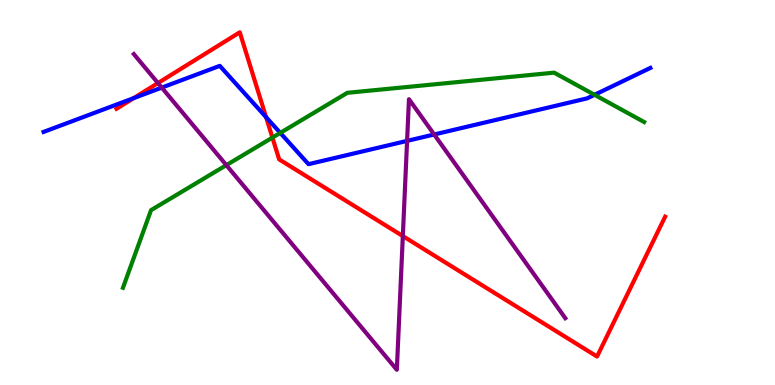[{'lines': ['blue', 'red'], 'intersections': [{'x': 1.72, 'y': 7.45}, {'x': 3.43, 'y': 6.96}]}, {'lines': ['green', 'red'], 'intersections': [{'x': 3.51, 'y': 6.43}]}, {'lines': ['purple', 'red'], 'intersections': [{'x': 2.04, 'y': 7.84}, {'x': 5.2, 'y': 3.87}]}, {'lines': ['blue', 'green'], 'intersections': [{'x': 3.62, 'y': 6.55}, {'x': 7.67, 'y': 7.54}]}, {'lines': ['blue', 'purple'], 'intersections': [{'x': 2.09, 'y': 7.72}, {'x': 5.25, 'y': 6.34}, {'x': 5.6, 'y': 6.51}]}, {'lines': ['green', 'purple'], 'intersections': [{'x': 2.92, 'y': 5.71}]}]